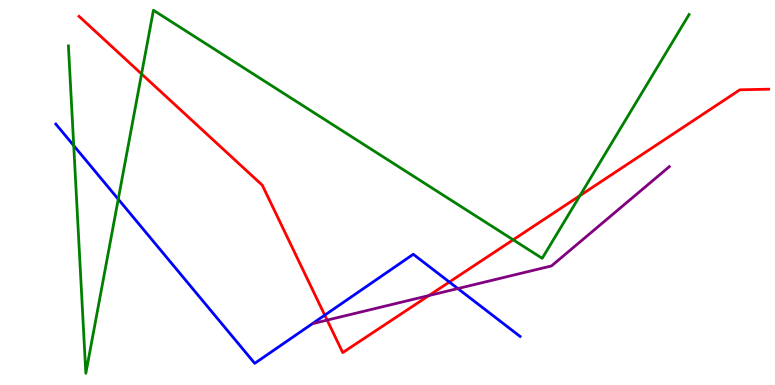[{'lines': ['blue', 'red'], 'intersections': [{'x': 4.19, 'y': 1.81}, {'x': 5.8, 'y': 2.67}]}, {'lines': ['green', 'red'], 'intersections': [{'x': 1.83, 'y': 8.08}, {'x': 6.62, 'y': 3.77}, {'x': 7.48, 'y': 4.92}]}, {'lines': ['purple', 'red'], 'intersections': [{'x': 4.22, 'y': 1.69}, {'x': 5.53, 'y': 2.32}]}, {'lines': ['blue', 'green'], 'intersections': [{'x': 0.951, 'y': 6.22}, {'x': 1.53, 'y': 4.83}]}, {'lines': ['blue', 'purple'], 'intersections': [{'x': 5.91, 'y': 2.5}]}, {'lines': ['green', 'purple'], 'intersections': []}]